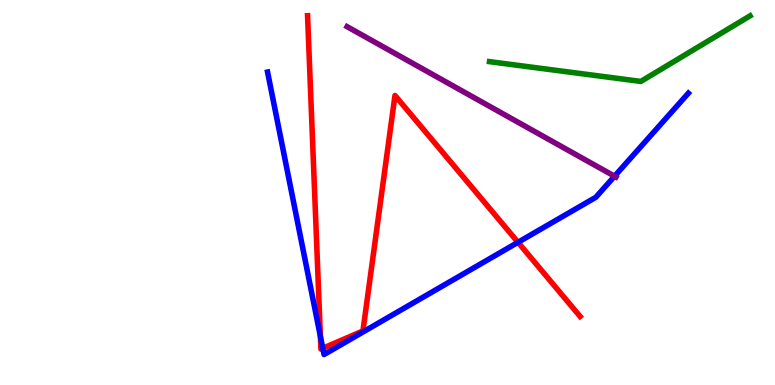[{'lines': ['blue', 'red'], 'intersections': [{'x': 4.13, 'y': 1.27}, {'x': 4.16, 'y': 0.954}, {'x': 6.68, 'y': 3.71}]}, {'lines': ['green', 'red'], 'intersections': []}, {'lines': ['purple', 'red'], 'intersections': []}, {'lines': ['blue', 'green'], 'intersections': []}, {'lines': ['blue', 'purple'], 'intersections': [{'x': 7.93, 'y': 5.42}]}, {'lines': ['green', 'purple'], 'intersections': []}]